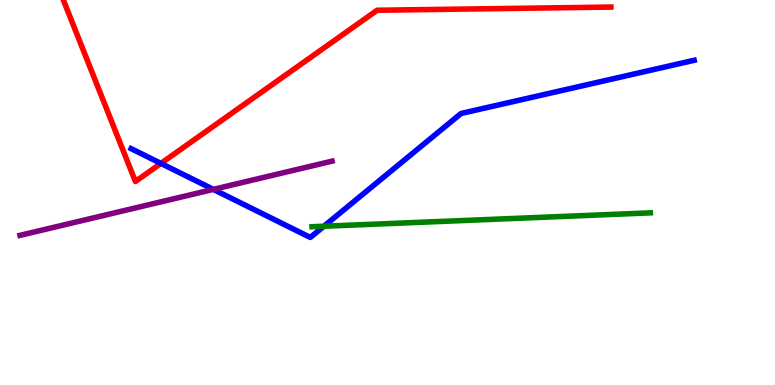[{'lines': ['blue', 'red'], 'intersections': [{'x': 2.08, 'y': 5.76}]}, {'lines': ['green', 'red'], 'intersections': []}, {'lines': ['purple', 'red'], 'intersections': []}, {'lines': ['blue', 'green'], 'intersections': [{'x': 4.18, 'y': 4.12}]}, {'lines': ['blue', 'purple'], 'intersections': [{'x': 2.75, 'y': 5.08}]}, {'lines': ['green', 'purple'], 'intersections': []}]